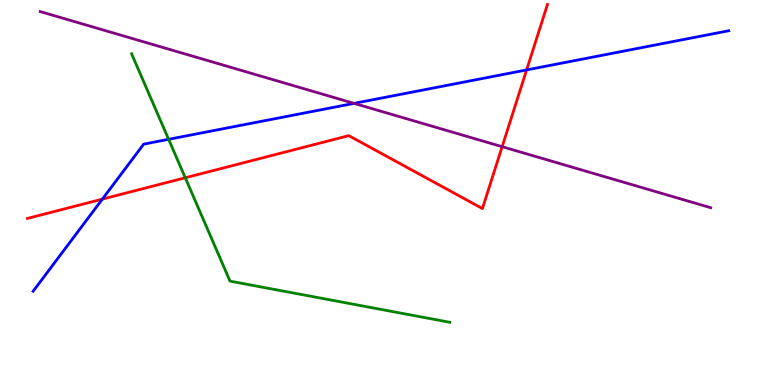[{'lines': ['blue', 'red'], 'intersections': [{'x': 1.32, 'y': 4.83}, {'x': 6.79, 'y': 8.18}]}, {'lines': ['green', 'red'], 'intersections': [{'x': 2.39, 'y': 5.38}]}, {'lines': ['purple', 'red'], 'intersections': [{'x': 6.48, 'y': 6.19}]}, {'lines': ['blue', 'green'], 'intersections': [{'x': 2.18, 'y': 6.38}]}, {'lines': ['blue', 'purple'], 'intersections': [{'x': 4.57, 'y': 7.31}]}, {'lines': ['green', 'purple'], 'intersections': []}]